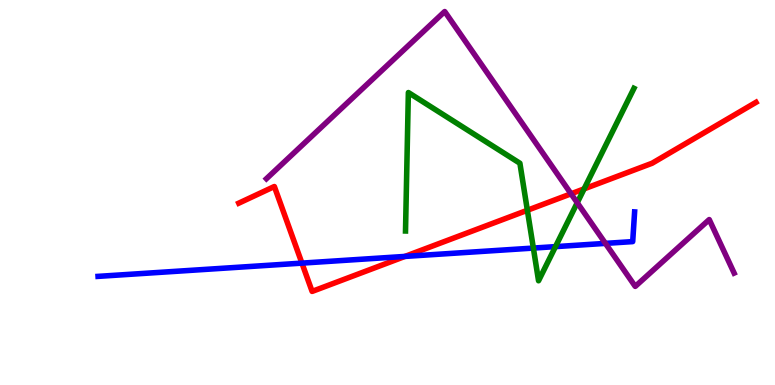[{'lines': ['blue', 'red'], 'intersections': [{'x': 3.9, 'y': 3.17}, {'x': 5.23, 'y': 3.34}]}, {'lines': ['green', 'red'], 'intersections': [{'x': 6.8, 'y': 4.54}, {'x': 7.54, 'y': 5.09}]}, {'lines': ['purple', 'red'], 'intersections': [{'x': 7.37, 'y': 4.97}]}, {'lines': ['blue', 'green'], 'intersections': [{'x': 6.88, 'y': 3.56}, {'x': 7.17, 'y': 3.59}]}, {'lines': ['blue', 'purple'], 'intersections': [{'x': 7.81, 'y': 3.68}]}, {'lines': ['green', 'purple'], 'intersections': [{'x': 7.45, 'y': 4.73}]}]